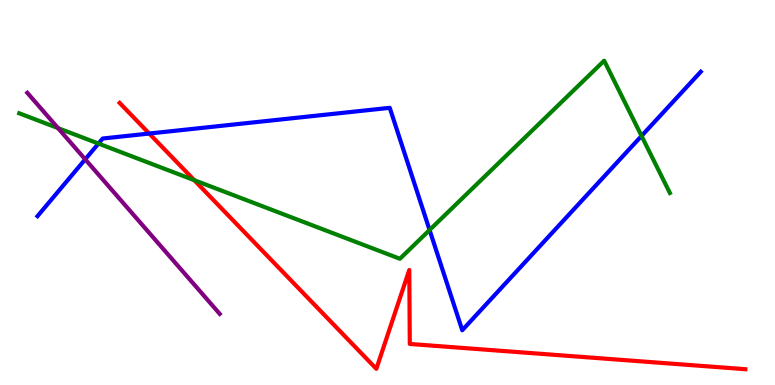[{'lines': ['blue', 'red'], 'intersections': [{'x': 1.93, 'y': 6.53}]}, {'lines': ['green', 'red'], 'intersections': [{'x': 2.51, 'y': 5.32}]}, {'lines': ['purple', 'red'], 'intersections': []}, {'lines': ['blue', 'green'], 'intersections': [{'x': 1.27, 'y': 6.27}, {'x': 5.54, 'y': 4.03}, {'x': 8.28, 'y': 6.47}]}, {'lines': ['blue', 'purple'], 'intersections': [{'x': 1.1, 'y': 5.86}]}, {'lines': ['green', 'purple'], 'intersections': [{'x': 0.749, 'y': 6.67}]}]